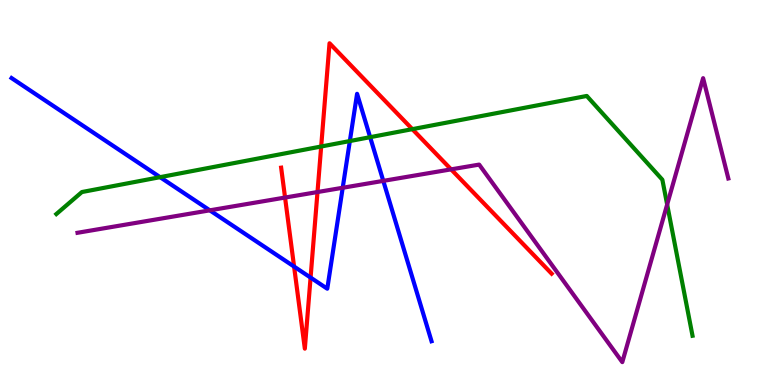[{'lines': ['blue', 'red'], 'intersections': [{'x': 3.79, 'y': 3.08}, {'x': 4.01, 'y': 2.79}]}, {'lines': ['green', 'red'], 'intersections': [{'x': 4.14, 'y': 6.19}, {'x': 5.32, 'y': 6.65}]}, {'lines': ['purple', 'red'], 'intersections': [{'x': 3.68, 'y': 4.87}, {'x': 4.1, 'y': 5.01}, {'x': 5.82, 'y': 5.6}]}, {'lines': ['blue', 'green'], 'intersections': [{'x': 2.07, 'y': 5.4}, {'x': 4.51, 'y': 6.34}, {'x': 4.78, 'y': 6.44}]}, {'lines': ['blue', 'purple'], 'intersections': [{'x': 2.71, 'y': 4.54}, {'x': 4.42, 'y': 5.12}, {'x': 4.95, 'y': 5.3}]}, {'lines': ['green', 'purple'], 'intersections': [{'x': 8.61, 'y': 4.69}]}]